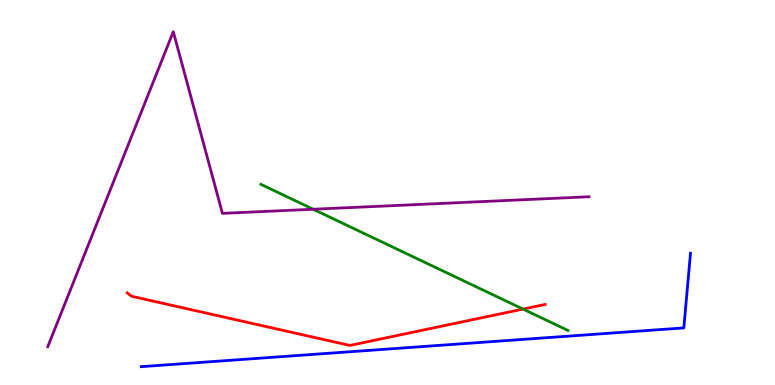[{'lines': ['blue', 'red'], 'intersections': []}, {'lines': ['green', 'red'], 'intersections': [{'x': 6.75, 'y': 1.97}]}, {'lines': ['purple', 'red'], 'intersections': []}, {'lines': ['blue', 'green'], 'intersections': []}, {'lines': ['blue', 'purple'], 'intersections': []}, {'lines': ['green', 'purple'], 'intersections': [{'x': 4.04, 'y': 4.56}]}]